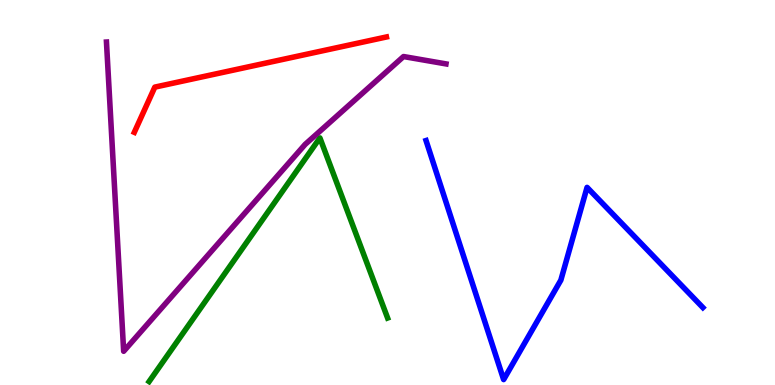[{'lines': ['blue', 'red'], 'intersections': []}, {'lines': ['green', 'red'], 'intersections': []}, {'lines': ['purple', 'red'], 'intersections': []}, {'lines': ['blue', 'green'], 'intersections': []}, {'lines': ['blue', 'purple'], 'intersections': []}, {'lines': ['green', 'purple'], 'intersections': []}]